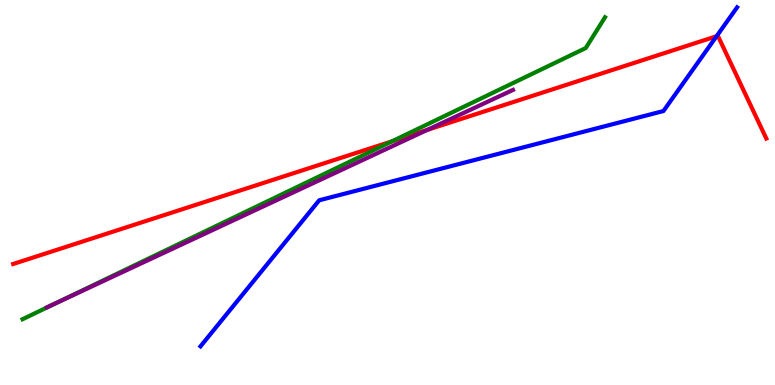[{'lines': ['blue', 'red'], 'intersections': [{'x': 9.25, 'y': 9.06}]}, {'lines': ['green', 'red'], 'intersections': [{'x': 5.06, 'y': 6.33}]}, {'lines': ['purple', 'red'], 'intersections': [{'x': 5.51, 'y': 6.63}]}, {'lines': ['blue', 'green'], 'intersections': []}, {'lines': ['blue', 'purple'], 'intersections': []}, {'lines': ['green', 'purple'], 'intersections': [{'x': 0.724, 'y': 2.13}]}]